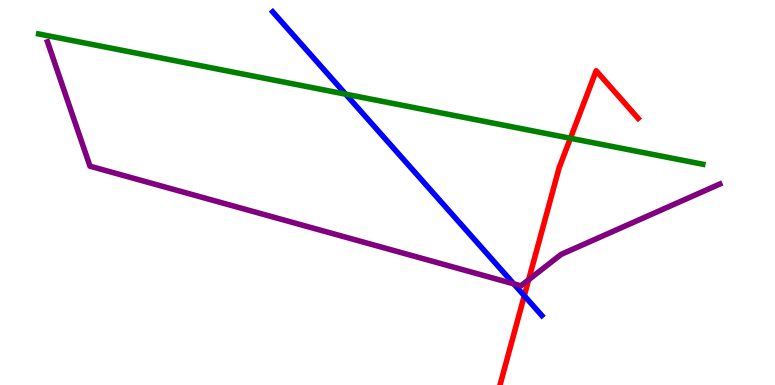[{'lines': ['blue', 'red'], 'intersections': [{'x': 6.77, 'y': 2.32}]}, {'lines': ['green', 'red'], 'intersections': [{'x': 7.36, 'y': 6.41}]}, {'lines': ['purple', 'red'], 'intersections': [{'x': 6.82, 'y': 2.73}]}, {'lines': ['blue', 'green'], 'intersections': [{'x': 4.46, 'y': 7.55}]}, {'lines': ['blue', 'purple'], 'intersections': [{'x': 6.63, 'y': 2.63}]}, {'lines': ['green', 'purple'], 'intersections': []}]